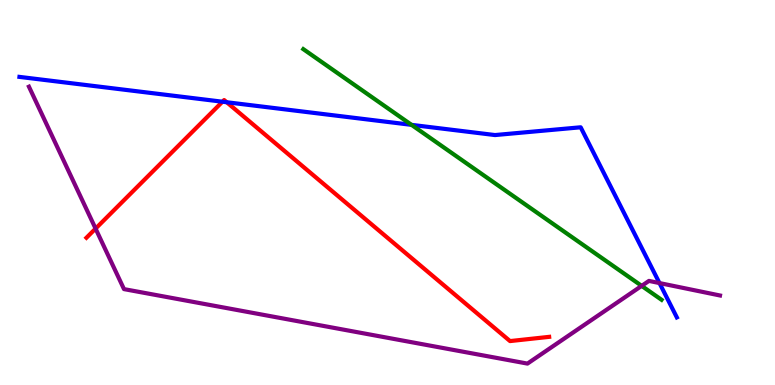[{'lines': ['blue', 'red'], 'intersections': [{'x': 2.87, 'y': 7.36}, {'x': 2.93, 'y': 7.34}]}, {'lines': ['green', 'red'], 'intersections': []}, {'lines': ['purple', 'red'], 'intersections': [{'x': 1.23, 'y': 4.06}]}, {'lines': ['blue', 'green'], 'intersections': [{'x': 5.31, 'y': 6.76}]}, {'lines': ['blue', 'purple'], 'intersections': [{'x': 8.51, 'y': 2.65}]}, {'lines': ['green', 'purple'], 'intersections': [{'x': 8.28, 'y': 2.57}]}]